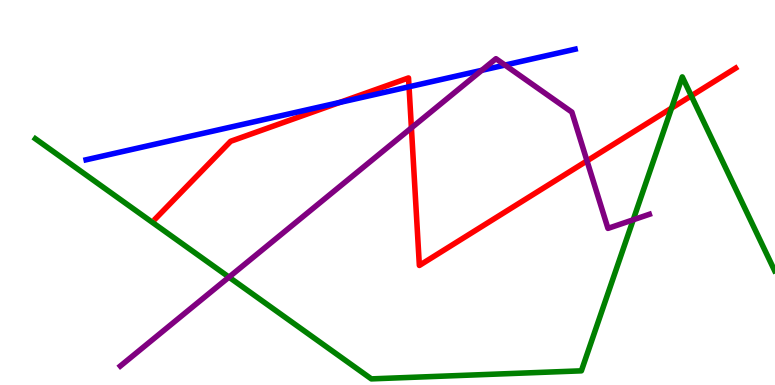[{'lines': ['blue', 'red'], 'intersections': [{'x': 4.38, 'y': 7.34}, {'x': 5.28, 'y': 7.75}]}, {'lines': ['green', 'red'], 'intersections': [{'x': 8.67, 'y': 7.19}, {'x': 8.92, 'y': 7.51}]}, {'lines': ['purple', 'red'], 'intersections': [{'x': 5.31, 'y': 6.68}, {'x': 7.57, 'y': 5.82}]}, {'lines': ['blue', 'green'], 'intersections': []}, {'lines': ['blue', 'purple'], 'intersections': [{'x': 6.22, 'y': 8.17}, {'x': 6.52, 'y': 8.31}]}, {'lines': ['green', 'purple'], 'intersections': [{'x': 2.95, 'y': 2.8}, {'x': 8.17, 'y': 4.29}]}]